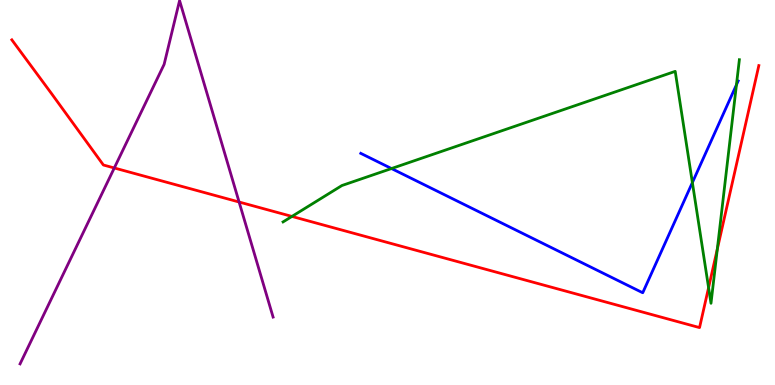[{'lines': ['blue', 'red'], 'intersections': []}, {'lines': ['green', 'red'], 'intersections': [{'x': 3.77, 'y': 4.38}, {'x': 9.14, 'y': 2.53}, {'x': 9.26, 'y': 3.53}]}, {'lines': ['purple', 'red'], 'intersections': [{'x': 1.47, 'y': 5.64}, {'x': 3.09, 'y': 4.75}]}, {'lines': ['blue', 'green'], 'intersections': [{'x': 5.05, 'y': 5.62}, {'x': 8.93, 'y': 5.26}, {'x': 9.5, 'y': 7.8}]}, {'lines': ['blue', 'purple'], 'intersections': []}, {'lines': ['green', 'purple'], 'intersections': []}]